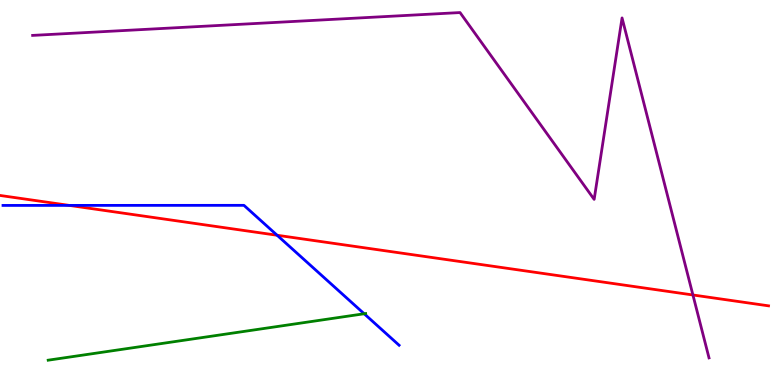[{'lines': ['blue', 'red'], 'intersections': [{'x': 0.894, 'y': 4.66}, {'x': 3.58, 'y': 3.89}]}, {'lines': ['green', 'red'], 'intersections': []}, {'lines': ['purple', 'red'], 'intersections': [{'x': 8.94, 'y': 2.34}]}, {'lines': ['blue', 'green'], 'intersections': [{'x': 4.7, 'y': 1.85}]}, {'lines': ['blue', 'purple'], 'intersections': []}, {'lines': ['green', 'purple'], 'intersections': []}]